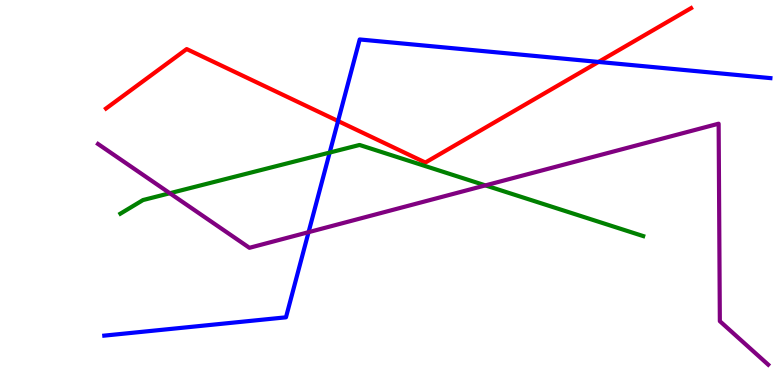[{'lines': ['blue', 'red'], 'intersections': [{'x': 4.36, 'y': 6.86}, {'x': 7.72, 'y': 8.39}]}, {'lines': ['green', 'red'], 'intersections': []}, {'lines': ['purple', 'red'], 'intersections': []}, {'lines': ['blue', 'green'], 'intersections': [{'x': 4.25, 'y': 6.04}]}, {'lines': ['blue', 'purple'], 'intersections': [{'x': 3.98, 'y': 3.97}]}, {'lines': ['green', 'purple'], 'intersections': [{'x': 2.19, 'y': 4.98}, {'x': 6.26, 'y': 5.18}]}]